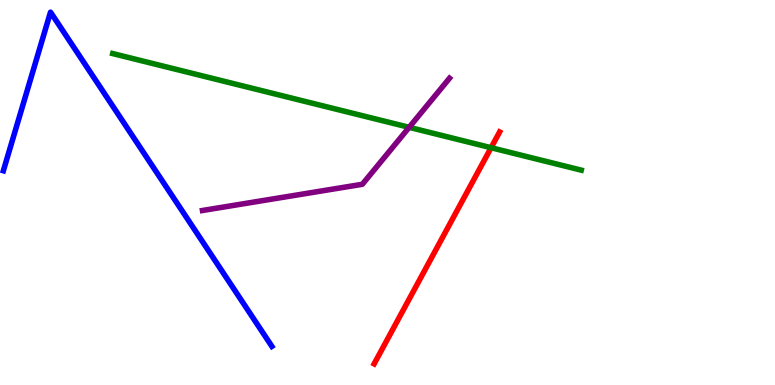[{'lines': ['blue', 'red'], 'intersections': []}, {'lines': ['green', 'red'], 'intersections': [{'x': 6.34, 'y': 6.16}]}, {'lines': ['purple', 'red'], 'intersections': []}, {'lines': ['blue', 'green'], 'intersections': []}, {'lines': ['blue', 'purple'], 'intersections': []}, {'lines': ['green', 'purple'], 'intersections': [{'x': 5.28, 'y': 6.69}]}]